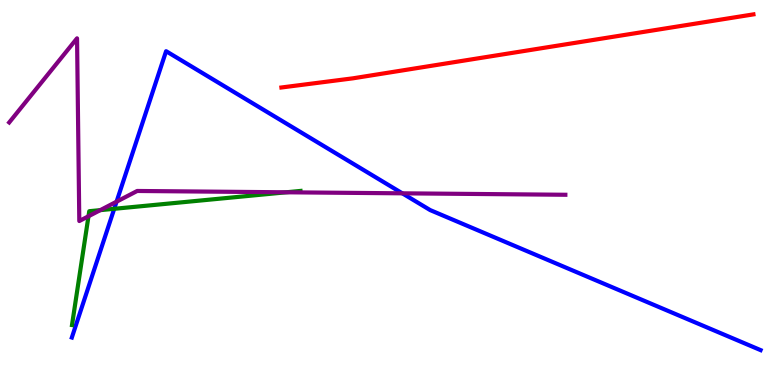[{'lines': ['blue', 'red'], 'intersections': []}, {'lines': ['green', 'red'], 'intersections': []}, {'lines': ['purple', 'red'], 'intersections': []}, {'lines': ['blue', 'green'], 'intersections': [{'x': 1.47, 'y': 4.58}]}, {'lines': ['blue', 'purple'], 'intersections': [{'x': 1.5, 'y': 4.76}, {'x': 5.19, 'y': 4.98}]}, {'lines': ['green', 'purple'], 'intersections': [{'x': 1.14, 'y': 4.38}, {'x': 1.29, 'y': 4.54}, {'x': 3.69, 'y': 5.01}]}]